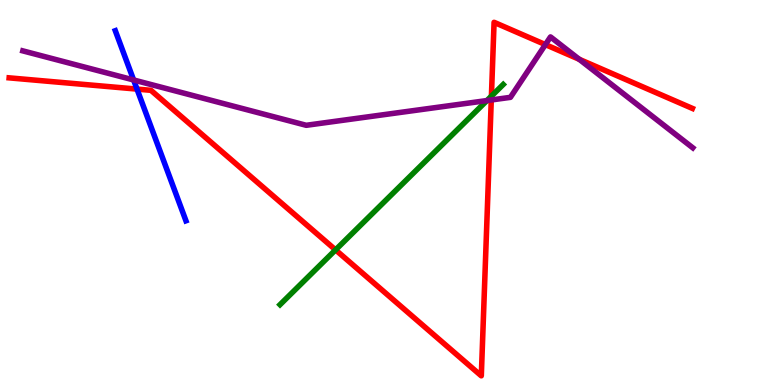[{'lines': ['blue', 'red'], 'intersections': [{'x': 1.77, 'y': 7.69}]}, {'lines': ['green', 'red'], 'intersections': [{'x': 4.33, 'y': 3.51}, {'x': 6.34, 'y': 7.5}]}, {'lines': ['purple', 'red'], 'intersections': [{'x': 6.34, 'y': 7.4}, {'x': 7.04, 'y': 8.84}, {'x': 7.47, 'y': 8.46}]}, {'lines': ['blue', 'green'], 'intersections': []}, {'lines': ['blue', 'purple'], 'intersections': [{'x': 1.72, 'y': 7.92}]}, {'lines': ['green', 'purple'], 'intersections': [{'x': 6.28, 'y': 7.39}]}]